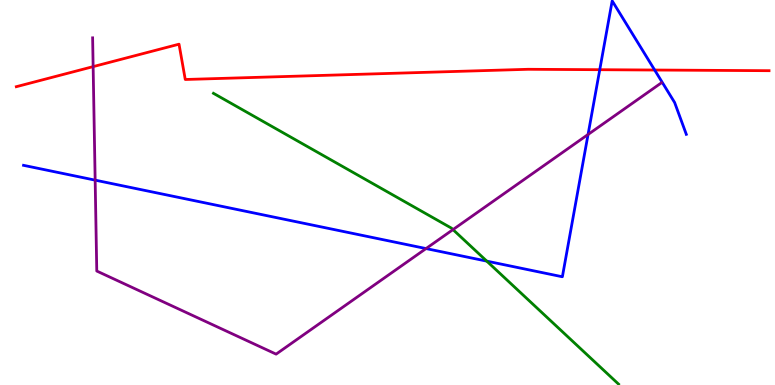[{'lines': ['blue', 'red'], 'intersections': [{'x': 7.74, 'y': 8.19}, {'x': 8.45, 'y': 8.18}]}, {'lines': ['green', 'red'], 'intersections': []}, {'lines': ['purple', 'red'], 'intersections': [{'x': 1.2, 'y': 8.27}]}, {'lines': ['blue', 'green'], 'intersections': [{'x': 6.28, 'y': 3.22}]}, {'lines': ['blue', 'purple'], 'intersections': [{'x': 1.23, 'y': 5.32}, {'x': 5.5, 'y': 3.54}, {'x': 7.59, 'y': 6.51}]}, {'lines': ['green', 'purple'], 'intersections': [{'x': 5.84, 'y': 4.04}]}]